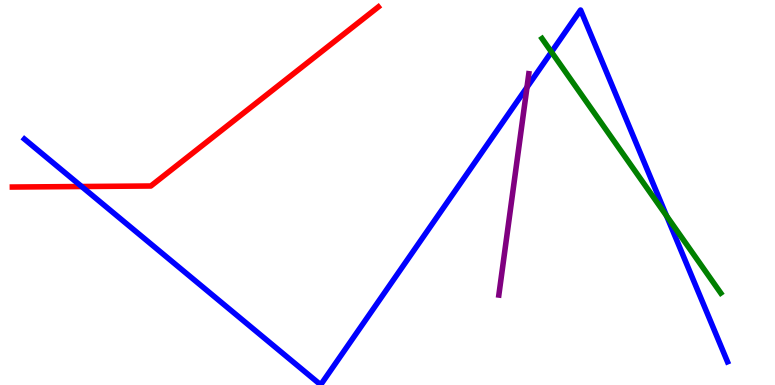[{'lines': ['blue', 'red'], 'intersections': [{'x': 1.05, 'y': 5.16}]}, {'lines': ['green', 'red'], 'intersections': []}, {'lines': ['purple', 'red'], 'intersections': []}, {'lines': ['blue', 'green'], 'intersections': [{'x': 7.12, 'y': 8.65}, {'x': 8.6, 'y': 4.39}]}, {'lines': ['blue', 'purple'], 'intersections': [{'x': 6.8, 'y': 7.73}]}, {'lines': ['green', 'purple'], 'intersections': []}]